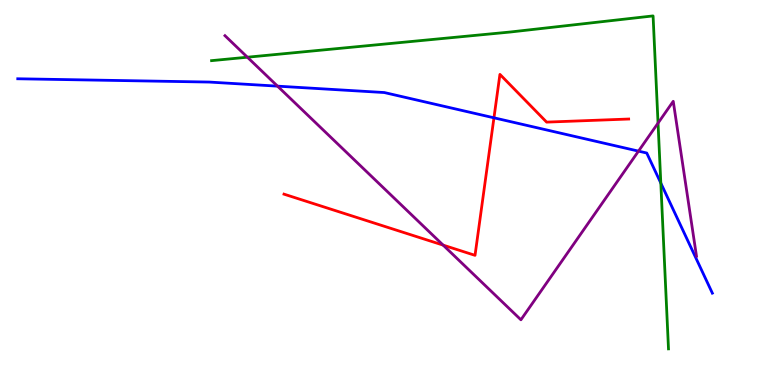[{'lines': ['blue', 'red'], 'intersections': [{'x': 6.37, 'y': 6.94}]}, {'lines': ['green', 'red'], 'intersections': []}, {'lines': ['purple', 'red'], 'intersections': [{'x': 5.72, 'y': 3.63}]}, {'lines': ['blue', 'green'], 'intersections': [{'x': 8.53, 'y': 5.24}]}, {'lines': ['blue', 'purple'], 'intersections': [{'x': 3.58, 'y': 7.76}, {'x': 8.24, 'y': 6.07}]}, {'lines': ['green', 'purple'], 'intersections': [{'x': 3.19, 'y': 8.51}, {'x': 8.49, 'y': 6.8}]}]